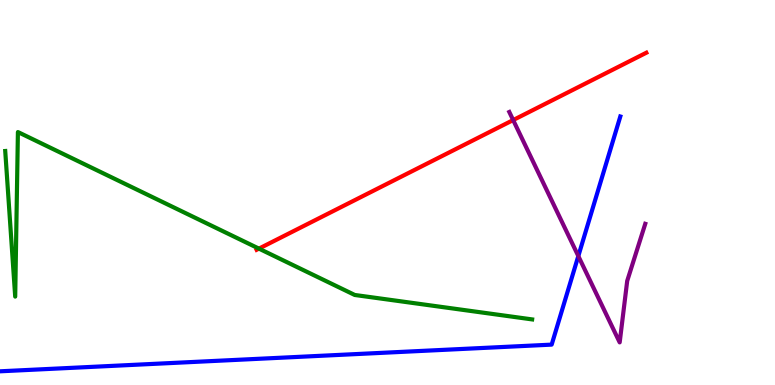[{'lines': ['blue', 'red'], 'intersections': []}, {'lines': ['green', 'red'], 'intersections': [{'x': 3.34, 'y': 3.54}]}, {'lines': ['purple', 'red'], 'intersections': [{'x': 6.62, 'y': 6.88}]}, {'lines': ['blue', 'green'], 'intersections': []}, {'lines': ['blue', 'purple'], 'intersections': [{'x': 7.46, 'y': 3.35}]}, {'lines': ['green', 'purple'], 'intersections': []}]